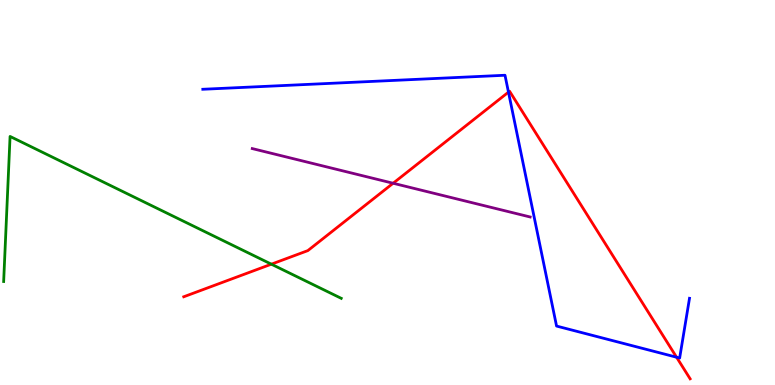[{'lines': ['blue', 'red'], 'intersections': [{'x': 6.56, 'y': 7.61}, {'x': 8.73, 'y': 0.722}]}, {'lines': ['green', 'red'], 'intersections': [{'x': 3.5, 'y': 3.14}]}, {'lines': ['purple', 'red'], 'intersections': [{'x': 5.07, 'y': 5.24}]}, {'lines': ['blue', 'green'], 'intersections': []}, {'lines': ['blue', 'purple'], 'intersections': []}, {'lines': ['green', 'purple'], 'intersections': []}]